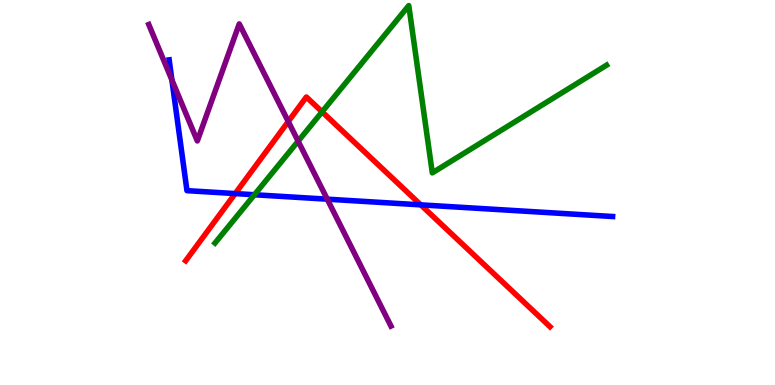[{'lines': ['blue', 'red'], 'intersections': [{'x': 3.03, 'y': 4.97}, {'x': 5.43, 'y': 4.68}]}, {'lines': ['green', 'red'], 'intersections': [{'x': 4.16, 'y': 7.1}]}, {'lines': ['purple', 'red'], 'intersections': [{'x': 3.72, 'y': 6.84}]}, {'lines': ['blue', 'green'], 'intersections': [{'x': 3.28, 'y': 4.94}]}, {'lines': ['blue', 'purple'], 'intersections': [{'x': 2.22, 'y': 7.92}, {'x': 4.22, 'y': 4.83}]}, {'lines': ['green', 'purple'], 'intersections': [{'x': 3.85, 'y': 6.33}]}]